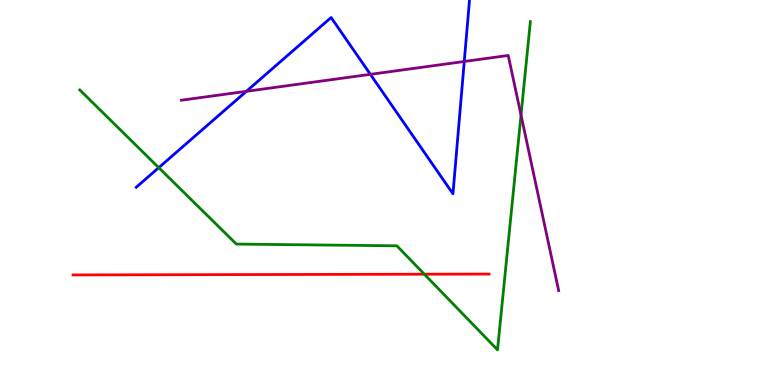[{'lines': ['blue', 'red'], 'intersections': []}, {'lines': ['green', 'red'], 'intersections': [{'x': 5.48, 'y': 2.88}]}, {'lines': ['purple', 'red'], 'intersections': []}, {'lines': ['blue', 'green'], 'intersections': [{'x': 2.05, 'y': 5.65}]}, {'lines': ['blue', 'purple'], 'intersections': [{'x': 3.18, 'y': 7.63}, {'x': 4.78, 'y': 8.07}, {'x': 5.99, 'y': 8.4}]}, {'lines': ['green', 'purple'], 'intersections': [{'x': 6.72, 'y': 7.01}]}]